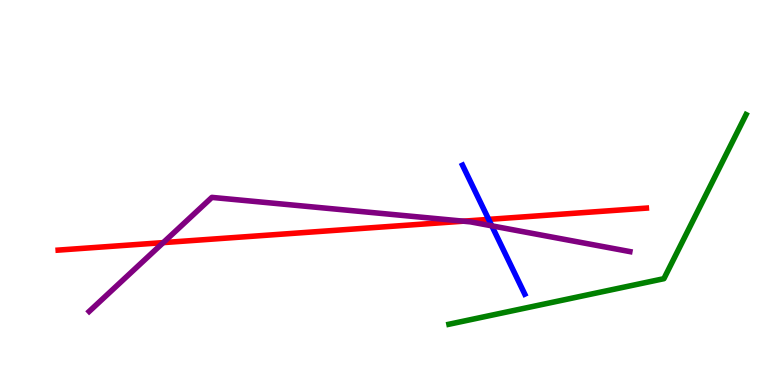[{'lines': ['blue', 'red'], 'intersections': [{'x': 6.31, 'y': 4.3}]}, {'lines': ['green', 'red'], 'intersections': []}, {'lines': ['purple', 'red'], 'intersections': [{'x': 2.11, 'y': 3.7}, {'x': 5.98, 'y': 4.25}]}, {'lines': ['blue', 'green'], 'intersections': []}, {'lines': ['blue', 'purple'], 'intersections': [{'x': 6.35, 'y': 4.13}]}, {'lines': ['green', 'purple'], 'intersections': []}]